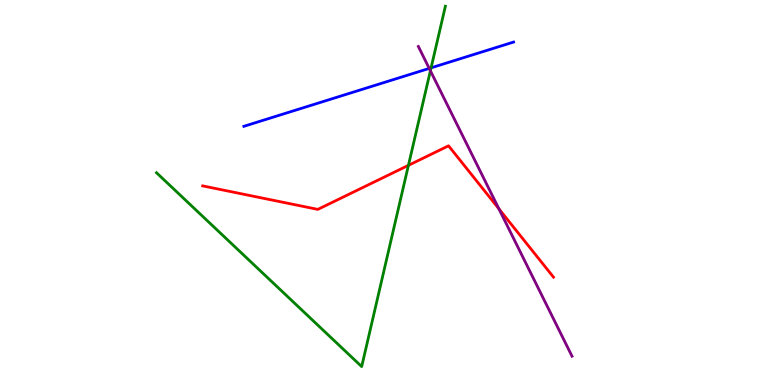[{'lines': ['blue', 'red'], 'intersections': []}, {'lines': ['green', 'red'], 'intersections': [{'x': 5.27, 'y': 5.71}]}, {'lines': ['purple', 'red'], 'intersections': [{'x': 6.44, 'y': 4.58}]}, {'lines': ['blue', 'green'], 'intersections': [{'x': 5.56, 'y': 8.24}]}, {'lines': ['blue', 'purple'], 'intersections': [{'x': 5.54, 'y': 8.22}]}, {'lines': ['green', 'purple'], 'intersections': [{'x': 5.55, 'y': 8.16}]}]